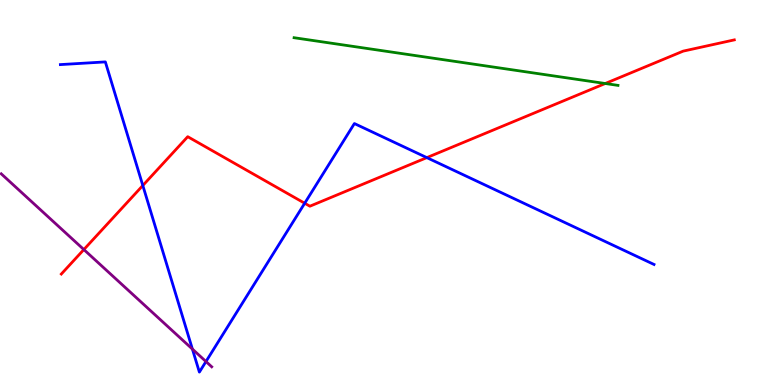[{'lines': ['blue', 'red'], 'intersections': [{'x': 1.84, 'y': 5.18}, {'x': 3.93, 'y': 4.72}, {'x': 5.51, 'y': 5.91}]}, {'lines': ['green', 'red'], 'intersections': [{'x': 7.81, 'y': 7.83}]}, {'lines': ['purple', 'red'], 'intersections': [{'x': 1.08, 'y': 3.52}]}, {'lines': ['blue', 'green'], 'intersections': []}, {'lines': ['blue', 'purple'], 'intersections': [{'x': 2.48, 'y': 0.933}, {'x': 2.66, 'y': 0.61}]}, {'lines': ['green', 'purple'], 'intersections': []}]